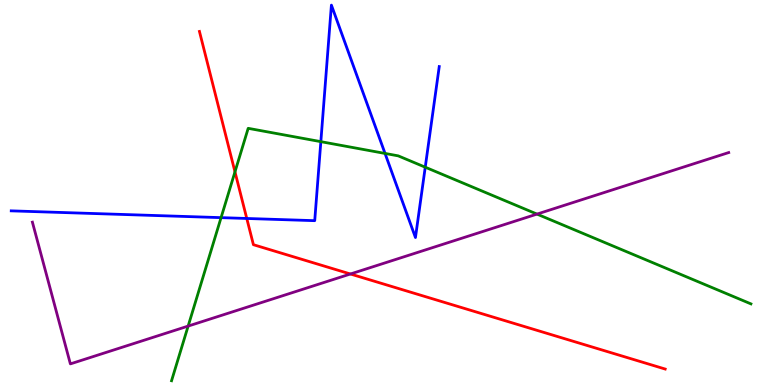[{'lines': ['blue', 'red'], 'intersections': [{'x': 3.18, 'y': 4.33}]}, {'lines': ['green', 'red'], 'intersections': [{'x': 3.03, 'y': 5.54}]}, {'lines': ['purple', 'red'], 'intersections': [{'x': 4.52, 'y': 2.88}]}, {'lines': ['blue', 'green'], 'intersections': [{'x': 2.85, 'y': 4.35}, {'x': 4.14, 'y': 6.32}, {'x': 4.97, 'y': 6.01}, {'x': 5.49, 'y': 5.66}]}, {'lines': ['blue', 'purple'], 'intersections': []}, {'lines': ['green', 'purple'], 'intersections': [{'x': 2.43, 'y': 1.53}, {'x': 6.93, 'y': 4.44}]}]